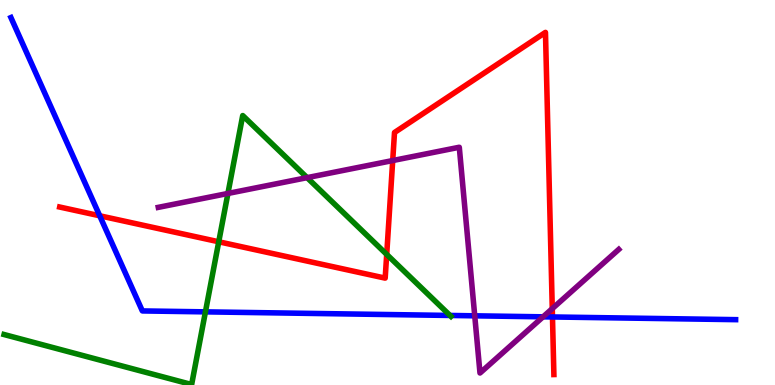[{'lines': ['blue', 'red'], 'intersections': [{'x': 1.29, 'y': 4.4}, {'x': 7.13, 'y': 1.77}]}, {'lines': ['green', 'red'], 'intersections': [{'x': 2.82, 'y': 3.72}, {'x': 4.99, 'y': 3.39}]}, {'lines': ['purple', 'red'], 'intersections': [{'x': 5.07, 'y': 5.83}, {'x': 7.13, 'y': 1.98}]}, {'lines': ['blue', 'green'], 'intersections': [{'x': 2.65, 'y': 1.9}, {'x': 5.81, 'y': 1.81}]}, {'lines': ['blue', 'purple'], 'intersections': [{'x': 6.13, 'y': 1.8}, {'x': 7.01, 'y': 1.77}]}, {'lines': ['green', 'purple'], 'intersections': [{'x': 2.94, 'y': 4.98}, {'x': 3.96, 'y': 5.39}]}]